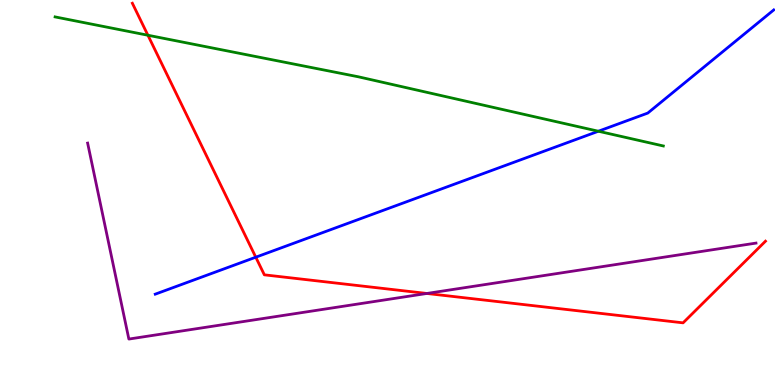[{'lines': ['blue', 'red'], 'intersections': [{'x': 3.3, 'y': 3.32}]}, {'lines': ['green', 'red'], 'intersections': [{'x': 1.91, 'y': 9.08}]}, {'lines': ['purple', 'red'], 'intersections': [{'x': 5.51, 'y': 2.38}]}, {'lines': ['blue', 'green'], 'intersections': [{'x': 7.72, 'y': 6.59}]}, {'lines': ['blue', 'purple'], 'intersections': []}, {'lines': ['green', 'purple'], 'intersections': []}]